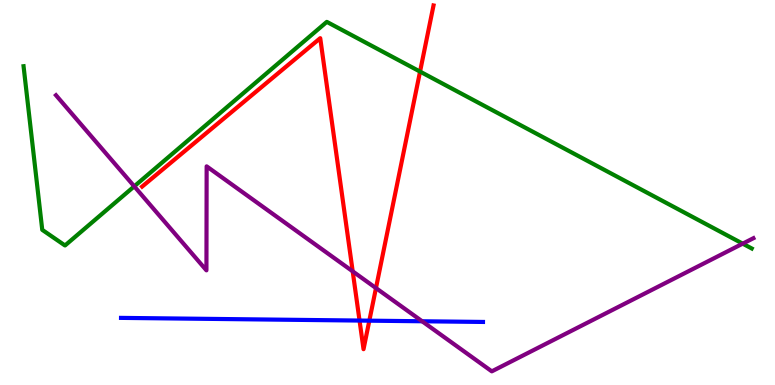[{'lines': ['blue', 'red'], 'intersections': [{'x': 4.64, 'y': 1.67}, {'x': 4.77, 'y': 1.67}]}, {'lines': ['green', 'red'], 'intersections': [{'x': 5.42, 'y': 8.14}]}, {'lines': ['purple', 'red'], 'intersections': [{'x': 4.55, 'y': 2.95}, {'x': 4.85, 'y': 2.52}]}, {'lines': ['blue', 'green'], 'intersections': []}, {'lines': ['blue', 'purple'], 'intersections': [{'x': 5.45, 'y': 1.66}]}, {'lines': ['green', 'purple'], 'intersections': [{'x': 1.73, 'y': 5.16}, {'x': 9.58, 'y': 3.67}]}]